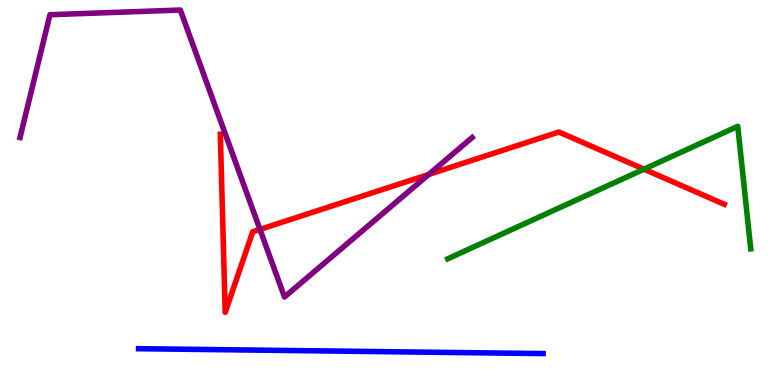[{'lines': ['blue', 'red'], 'intersections': []}, {'lines': ['green', 'red'], 'intersections': [{'x': 8.31, 'y': 5.61}]}, {'lines': ['purple', 'red'], 'intersections': [{'x': 3.35, 'y': 4.04}, {'x': 5.53, 'y': 5.47}]}, {'lines': ['blue', 'green'], 'intersections': []}, {'lines': ['blue', 'purple'], 'intersections': []}, {'lines': ['green', 'purple'], 'intersections': []}]